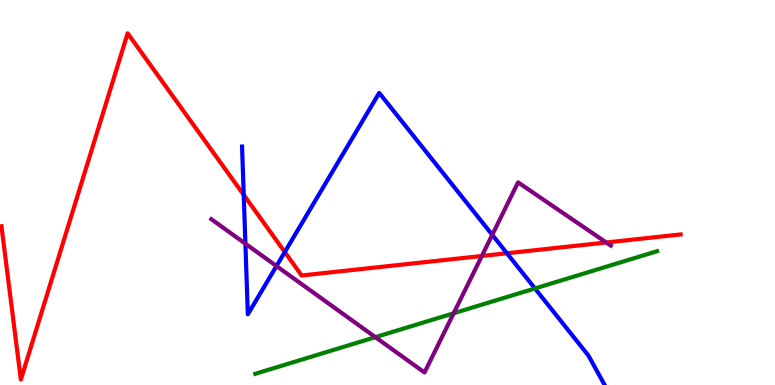[{'lines': ['blue', 'red'], 'intersections': [{'x': 3.14, 'y': 4.94}, {'x': 3.67, 'y': 3.45}, {'x': 6.54, 'y': 3.42}]}, {'lines': ['green', 'red'], 'intersections': []}, {'lines': ['purple', 'red'], 'intersections': [{'x': 6.22, 'y': 3.35}, {'x': 7.82, 'y': 3.7}]}, {'lines': ['blue', 'green'], 'intersections': [{'x': 6.9, 'y': 2.51}]}, {'lines': ['blue', 'purple'], 'intersections': [{'x': 3.17, 'y': 3.67}, {'x': 3.57, 'y': 3.09}, {'x': 6.35, 'y': 3.9}]}, {'lines': ['green', 'purple'], 'intersections': [{'x': 4.84, 'y': 1.24}, {'x': 5.85, 'y': 1.86}]}]